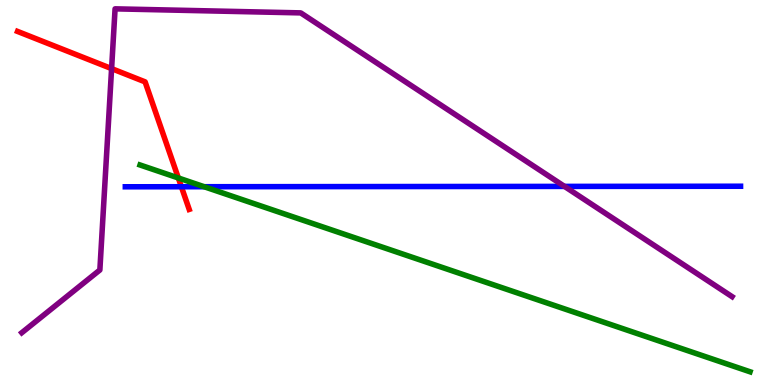[{'lines': ['blue', 'red'], 'intersections': [{'x': 2.34, 'y': 5.15}]}, {'lines': ['green', 'red'], 'intersections': [{'x': 2.3, 'y': 5.38}]}, {'lines': ['purple', 'red'], 'intersections': [{'x': 1.44, 'y': 8.22}]}, {'lines': ['blue', 'green'], 'intersections': [{'x': 2.63, 'y': 5.15}]}, {'lines': ['blue', 'purple'], 'intersections': [{'x': 7.28, 'y': 5.16}]}, {'lines': ['green', 'purple'], 'intersections': []}]